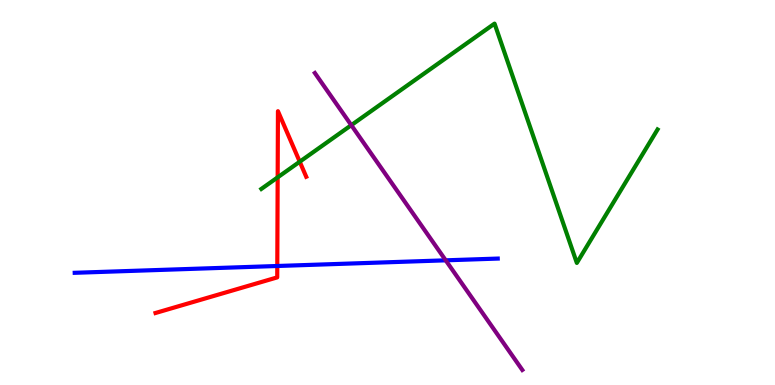[{'lines': ['blue', 'red'], 'intersections': [{'x': 3.58, 'y': 3.09}]}, {'lines': ['green', 'red'], 'intersections': [{'x': 3.58, 'y': 5.39}, {'x': 3.87, 'y': 5.8}]}, {'lines': ['purple', 'red'], 'intersections': []}, {'lines': ['blue', 'green'], 'intersections': []}, {'lines': ['blue', 'purple'], 'intersections': [{'x': 5.75, 'y': 3.24}]}, {'lines': ['green', 'purple'], 'intersections': [{'x': 4.53, 'y': 6.75}]}]